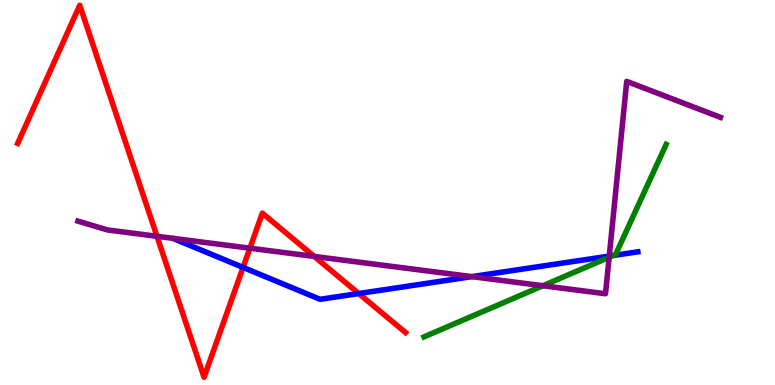[{'lines': ['blue', 'red'], 'intersections': [{'x': 3.14, 'y': 3.05}, {'x': 4.63, 'y': 2.38}]}, {'lines': ['green', 'red'], 'intersections': []}, {'lines': ['purple', 'red'], 'intersections': [{'x': 2.03, 'y': 3.86}, {'x': 3.22, 'y': 3.55}, {'x': 4.05, 'y': 3.34}]}, {'lines': ['blue', 'green'], 'intersections': [{'x': 7.91, 'y': 3.36}]}, {'lines': ['blue', 'purple'], 'intersections': [{'x': 6.09, 'y': 2.81}, {'x': 7.86, 'y': 3.35}]}, {'lines': ['green', 'purple'], 'intersections': [{'x': 7.01, 'y': 2.58}, {'x': 7.86, 'y': 3.32}]}]